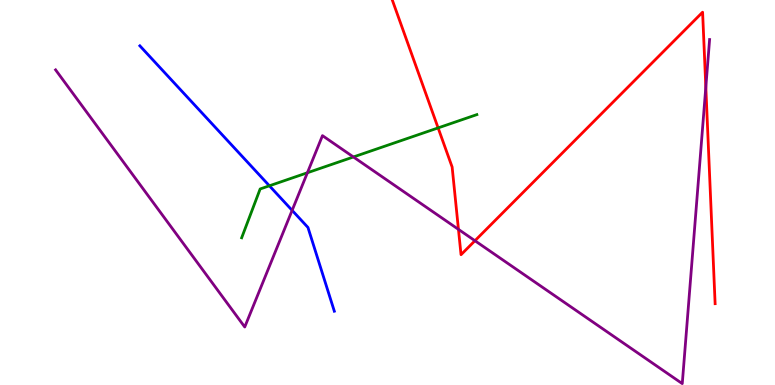[{'lines': ['blue', 'red'], 'intersections': []}, {'lines': ['green', 'red'], 'intersections': [{'x': 5.65, 'y': 6.68}]}, {'lines': ['purple', 'red'], 'intersections': [{'x': 5.92, 'y': 4.04}, {'x': 6.13, 'y': 3.75}, {'x': 9.11, 'y': 7.74}]}, {'lines': ['blue', 'green'], 'intersections': [{'x': 3.48, 'y': 5.17}]}, {'lines': ['blue', 'purple'], 'intersections': [{'x': 3.77, 'y': 4.54}]}, {'lines': ['green', 'purple'], 'intersections': [{'x': 3.97, 'y': 5.51}, {'x': 4.56, 'y': 5.92}]}]